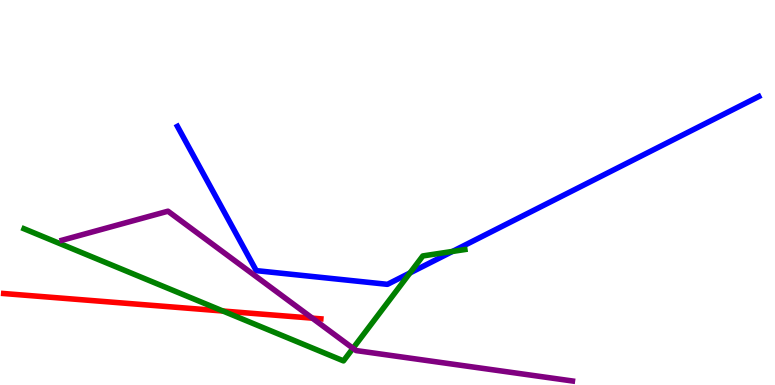[{'lines': ['blue', 'red'], 'intersections': []}, {'lines': ['green', 'red'], 'intersections': [{'x': 2.88, 'y': 1.92}]}, {'lines': ['purple', 'red'], 'intersections': [{'x': 4.03, 'y': 1.74}]}, {'lines': ['blue', 'green'], 'intersections': [{'x': 5.29, 'y': 2.91}, {'x': 5.84, 'y': 3.47}]}, {'lines': ['blue', 'purple'], 'intersections': []}, {'lines': ['green', 'purple'], 'intersections': [{'x': 4.55, 'y': 0.954}]}]